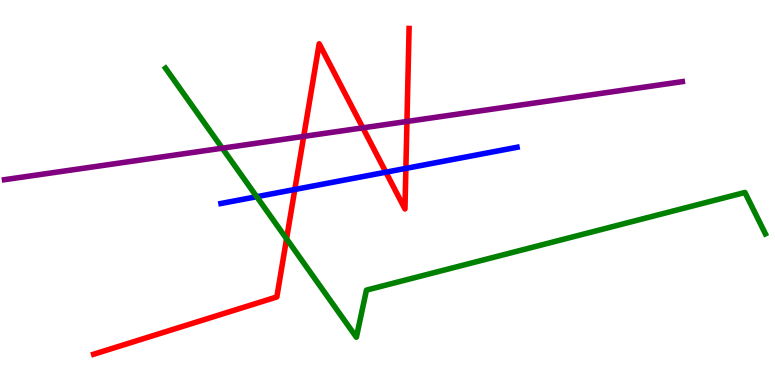[{'lines': ['blue', 'red'], 'intersections': [{'x': 3.8, 'y': 5.08}, {'x': 4.98, 'y': 5.53}, {'x': 5.24, 'y': 5.63}]}, {'lines': ['green', 'red'], 'intersections': [{'x': 3.7, 'y': 3.8}]}, {'lines': ['purple', 'red'], 'intersections': [{'x': 3.92, 'y': 6.46}, {'x': 4.68, 'y': 6.68}, {'x': 5.25, 'y': 6.84}]}, {'lines': ['blue', 'green'], 'intersections': [{'x': 3.31, 'y': 4.89}]}, {'lines': ['blue', 'purple'], 'intersections': []}, {'lines': ['green', 'purple'], 'intersections': [{'x': 2.87, 'y': 6.15}]}]